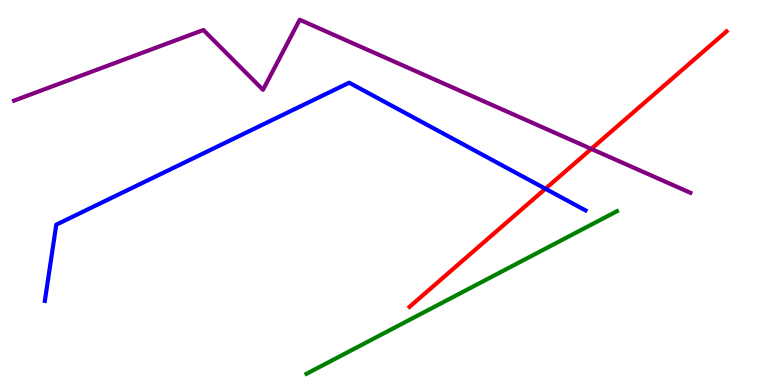[{'lines': ['blue', 'red'], 'intersections': [{'x': 7.04, 'y': 5.1}]}, {'lines': ['green', 'red'], 'intersections': []}, {'lines': ['purple', 'red'], 'intersections': [{'x': 7.63, 'y': 6.13}]}, {'lines': ['blue', 'green'], 'intersections': []}, {'lines': ['blue', 'purple'], 'intersections': []}, {'lines': ['green', 'purple'], 'intersections': []}]